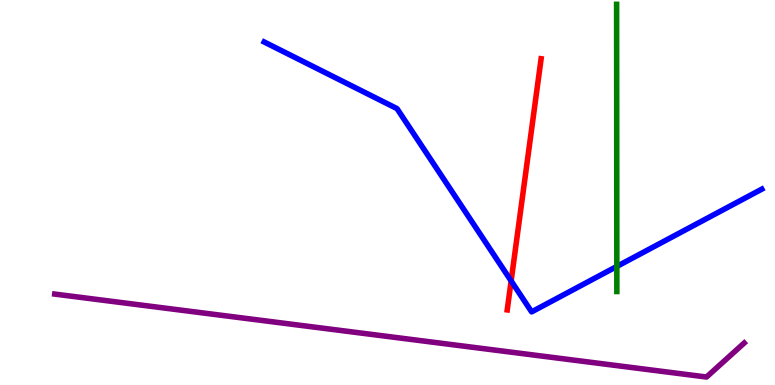[{'lines': ['blue', 'red'], 'intersections': [{'x': 6.6, 'y': 2.7}]}, {'lines': ['green', 'red'], 'intersections': []}, {'lines': ['purple', 'red'], 'intersections': []}, {'lines': ['blue', 'green'], 'intersections': [{'x': 7.96, 'y': 3.08}]}, {'lines': ['blue', 'purple'], 'intersections': []}, {'lines': ['green', 'purple'], 'intersections': []}]